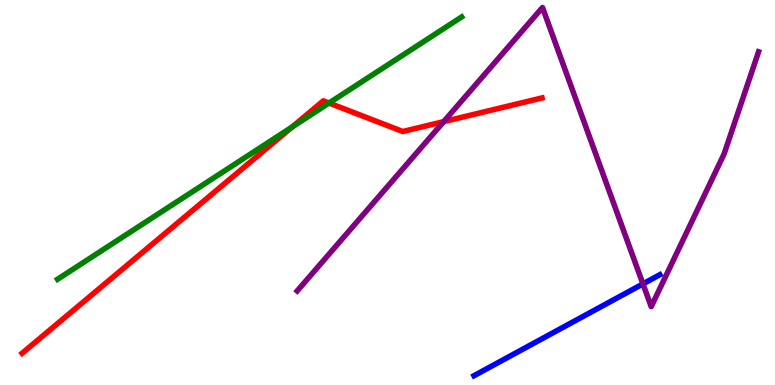[{'lines': ['blue', 'red'], 'intersections': []}, {'lines': ['green', 'red'], 'intersections': [{'x': 3.77, 'y': 6.7}, {'x': 4.25, 'y': 7.32}]}, {'lines': ['purple', 'red'], 'intersections': [{'x': 5.73, 'y': 6.84}]}, {'lines': ['blue', 'green'], 'intersections': []}, {'lines': ['blue', 'purple'], 'intersections': [{'x': 8.3, 'y': 2.63}]}, {'lines': ['green', 'purple'], 'intersections': []}]